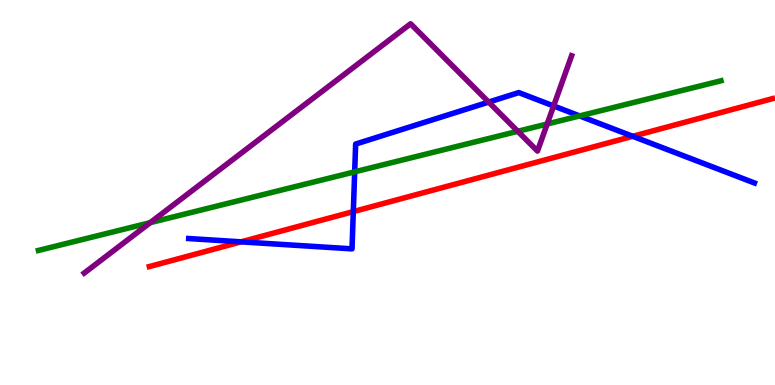[{'lines': ['blue', 'red'], 'intersections': [{'x': 3.11, 'y': 3.72}, {'x': 4.56, 'y': 4.5}, {'x': 8.16, 'y': 6.46}]}, {'lines': ['green', 'red'], 'intersections': []}, {'lines': ['purple', 'red'], 'intersections': []}, {'lines': ['blue', 'green'], 'intersections': [{'x': 4.58, 'y': 5.54}, {'x': 7.48, 'y': 6.99}]}, {'lines': ['blue', 'purple'], 'intersections': [{'x': 6.31, 'y': 7.35}, {'x': 7.14, 'y': 7.25}]}, {'lines': ['green', 'purple'], 'intersections': [{'x': 1.94, 'y': 4.22}, {'x': 6.68, 'y': 6.59}, {'x': 7.06, 'y': 6.78}]}]